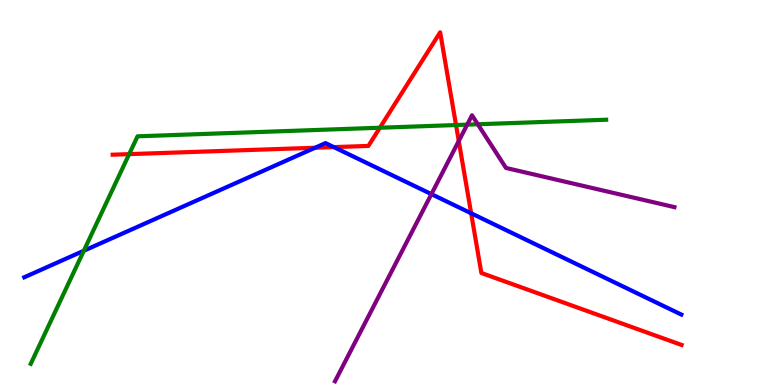[{'lines': ['blue', 'red'], 'intersections': [{'x': 4.07, 'y': 6.16}, {'x': 4.31, 'y': 6.18}, {'x': 6.08, 'y': 4.46}]}, {'lines': ['green', 'red'], 'intersections': [{'x': 1.67, 'y': 6.0}, {'x': 4.9, 'y': 6.68}, {'x': 5.88, 'y': 6.75}]}, {'lines': ['purple', 'red'], 'intersections': [{'x': 5.92, 'y': 6.34}]}, {'lines': ['blue', 'green'], 'intersections': [{'x': 1.08, 'y': 3.49}]}, {'lines': ['blue', 'purple'], 'intersections': [{'x': 5.57, 'y': 4.96}]}, {'lines': ['green', 'purple'], 'intersections': [{'x': 6.03, 'y': 6.76}, {'x': 6.17, 'y': 6.77}]}]